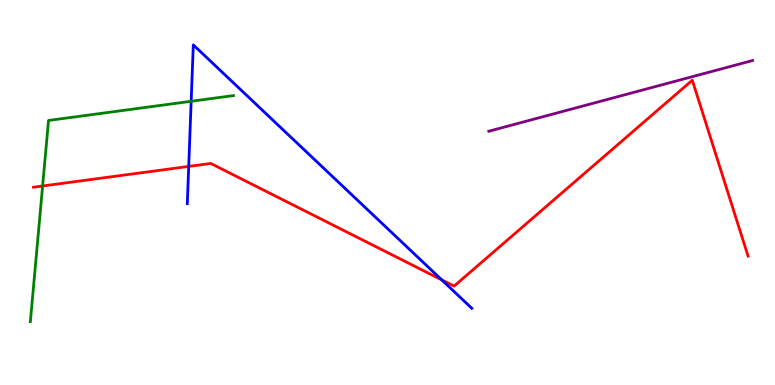[{'lines': ['blue', 'red'], 'intersections': [{'x': 2.44, 'y': 5.68}, {'x': 5.7, 'y': 2.73}]}, {'lines': ['green', 'red'], 'intersections': [{'x': 0.55, 'y': 5.17}]}, {'lines': ['purple', 'red'], 'intersections': []}, {'lines': ['blue', 'green'], 'intersections': [{'x': 2.47, 'y': 7.37}]}, {'lines': ['blue', 'purple'], 'intersections': []}, {'lines': ['green', 'purple'], 'intersections': []}]